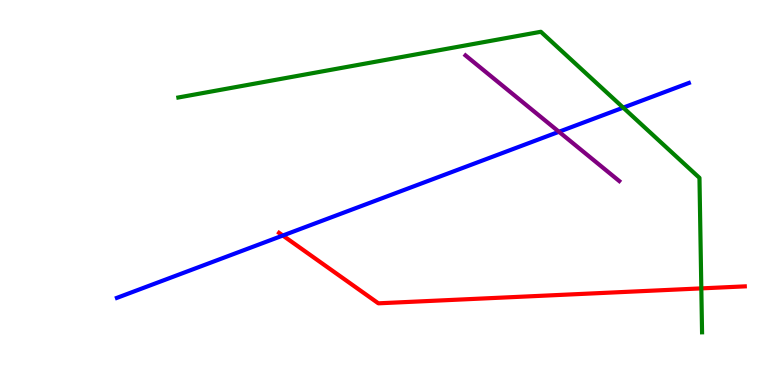[{'lines': ['blue', 'red'], 'intersections': [{'x': 3.65, 'y': 3.88}]}, {'lines': ['green', 'red'], 'intersections': [{'x': 9.05, 'y': 2.51}]}, {'lines': ['purple', 'red'], 'intersections': []}, {'lines': ['blue', 'green'], 'intersections': [{'x': 8.04, 'y': 7.2}]}, {'lines': ['blue', 'purple'], 'intersections': [{'x': 7.21, 'y': 6.58}]}, {'lines': ['green', 'purple'], 'intersections': []}]